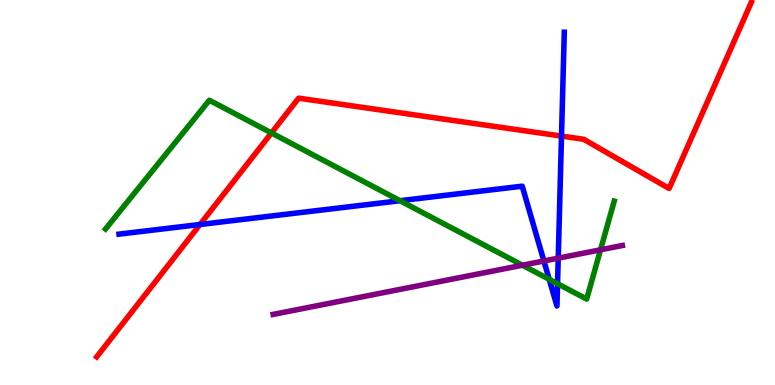[{'lines': ['blue', 'red'], 'intersections': [{'x': 2.58, 'y': 4.17}, {'x': 7.25, 'y': 6.47}]}, {'lines': ['green', 'red'], 'intersections': [{'x': 3.5, 'y': 6.55}]}, {'lines': ['purple', 'red'], 'intersections': []}, {'lines': ['blue', 'green'], 'intersections': [{'x': 5.16, 'y': 4.79}, {'x': 7.09, 'y': 2.74}, {'x': 7.19, 'y': 2.63}]}, {'lines': ['blue', 'purple'], 'intersections': [{'x': 7.02, 'y': 3.22}, {'x': 7.2, 'y': 3.29}]}, {'lines': ['green', 'purple'], 'intersections': [{'x': 6.74, 'y': 3.11}, {'x': 7.75, 'y': 3.51}]}]